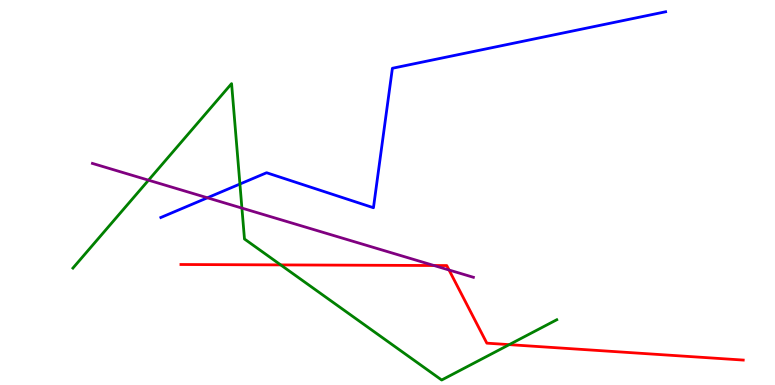[{'lines': ['blue', 'red'], 'intersections': []}, {'lines': ['green', 'red'], 'intersections': [{'x': 3.62, 'y': 3.12}, {'x': 6.57, 'y': 1.05}]}, {'lines': ['purple', 'red'], 'intersections': [{'x': 5.6, 'y': 3.1}, {'x': 5.79, 'y': 2.99}]}, {'lines': ['blue', 'green'], 'intersections': [{'x': 3.1, 'y': 5.22}]}, {'lines': ['blue', 'purple'], 'intersections': [{'x': 2.68, 'y': 4.86}]}, {'lines': ['green', 'purple'], 'intersections': [{'x': 1.92, 'y': 5.32}, {'x': 3.12, 'y': 4.59}]}]